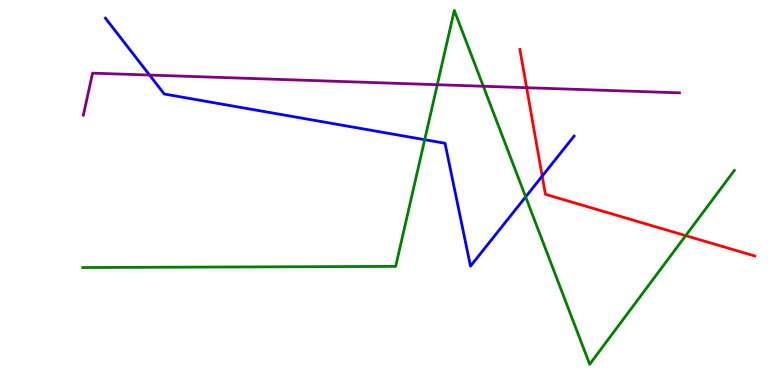[{'lines': ['blue', 'red'], 'intersections': [{'x': 7.0, 'y': 5.43}]}, {'lines': ['green', 'red'], 'intersections': [{'x': 8.85, 'y': 3.88}]}, {'lines': ['purple', 'red'], 'intersections': [{'x': 6.8, 'y': 7.72}]}, {'lines': ['blue', 'green'], 'intersections': [{'x': 5.48, 'y': 6.37}, {'x': 6.78, 'y': 4.89}]}, {'lines': ['blue', 'purple'], 'intersections': [{'x': 1.93, 'y': 8.05}]}, {'lines': ['green', 'purple'], 'intersections': [{'x': 5.64, 'y': 7.8}, {'x': 6.24, 'y': 7.76}]}]